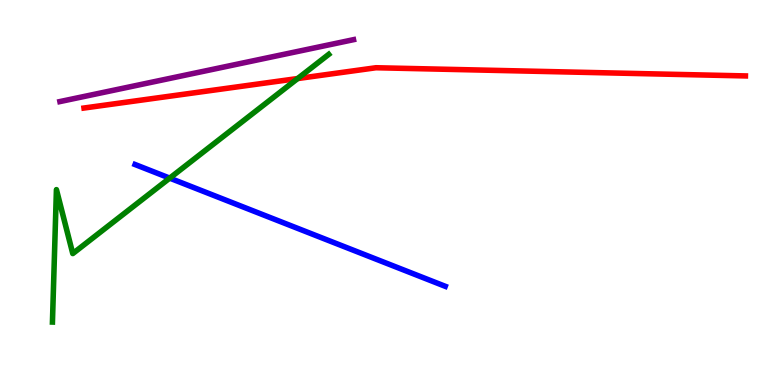[{'lines': ['blue', 'red'], 'intersections': []}, {'lines': ['green', 'red'], 'intersections': [{'x': 3.84, 'y': 7.96}]}, {'lines': ['purple', 'red'], 'intersections': []}, {'lines': ['blue', 'green'], 'intersections': [{'x': 2.19, 'y': 5.37}]}, {'lines': ['blue', 'purple'], 'intersections': []}, {'lines': ['green', 'purple'], 'intersections': []}]